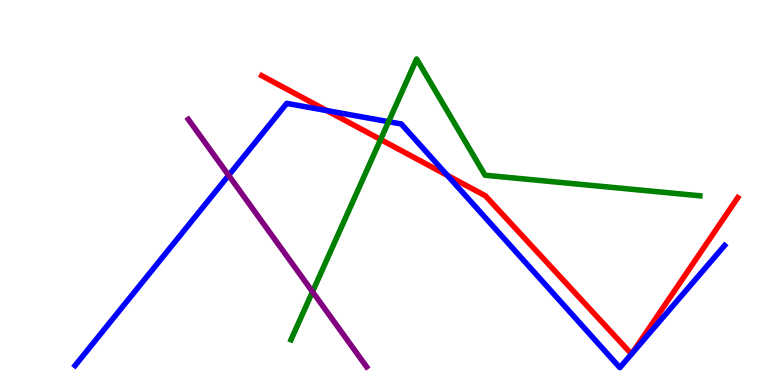[{'lines': ['blue', 'red'], 'intersections': [{'x': 4.22, 'y': 7.13}, {'x': 5.77, 'y': 5.45}, {'x': 8.15, 'y': 0.804}, {'x': 8.15, 'y': 0.811}]}, {'lines': ['green', 'red'], 'intersections': [{'x': 4.91, 'y': 6.38}]}, {'lines': ['purple', 'red'], 'intersections': []}, {'lines': ['blue', 'green'], 'intersections': [{'x': 5.01, 'y': 6.84}]}, {'lines': ['blue', 'purple'], 'intersections': [{'x': 2.95, 'y': 5.45}]}, {'lines': ['green', 'purple'], 'intersections': [{'x': 4.03, 'y': 2.42}]}]